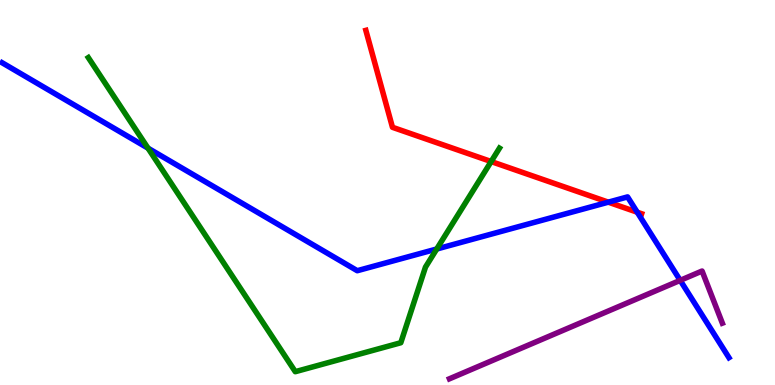[{'lines': ['blue', 'red'], 'intersections': [{'x': 7.85, 'y': 4.75}, {'x': 8.22, 'y': 4.49}]}, {'lines': ['green', 'red'], 'intersections': [{'x': 6.34, 'y': 5.8}]}, {'lines': ['purple', 'red'], 'intersections': []}, {'lines': ['blue', 'green'], 'intersections': [{'x': 1.91, 'y': 6.15}, {'x': 5.64, 'y': 3.53}]}, {'lines': ['blue', 'purple'], 'intersections': [{'x': 8.78, 'y': 2.72}]}, {'lines': ['green', 'purple'], 'intersections': []}]